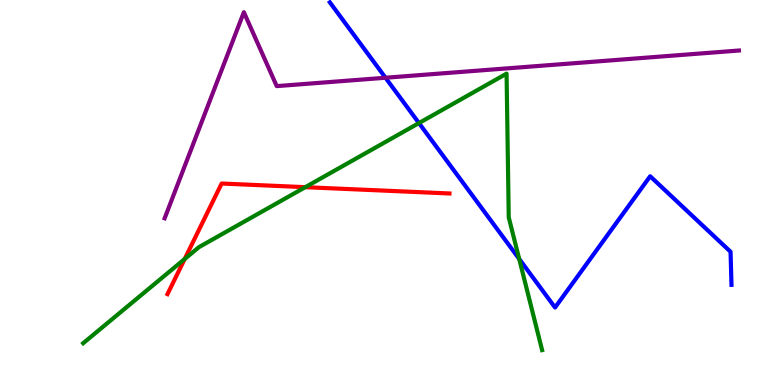[{'lines': ['blue', 'red'], 'intersections': []}, {'lines': ['green', 'red'], 'intersections': [{'x': 2.38, 'y': 3.27}, {'x': 3.94, 'y': 5.14}]}, {'lines': ['purple', 'red'], 'intersections': []}, {'lines': ['blue', 'green'], 'intersections': [{'x': 5.41, 'y': 6.8}, {'x': 6.7, 'y': 3.27}]}, {'lines': ['blue', 'purple'], 'intersections': [{'x': 4.97, 'y': 7.98}]}, {'lines': ['green', 'purple'], 'intersections': []}]